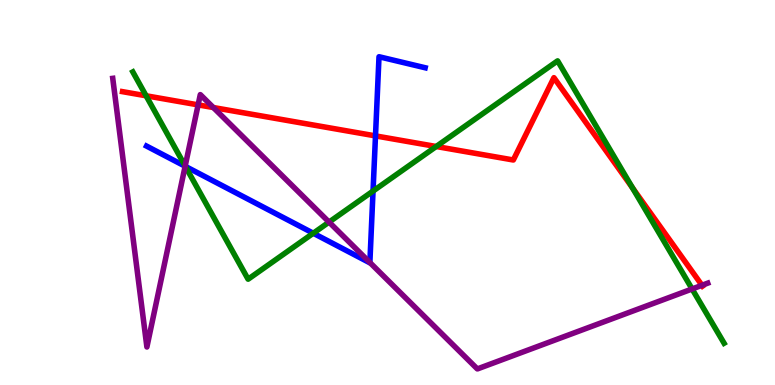[{'lines': ['blue', 'red'], 'intersections': [{'x': 4.85, 'y': 6.47}]}, {'lines': ['green', 'red'], 'intersections': [{'x': 1.89, 'y': 7.51}, {'x': 5.63, 'y': 6.19}, {'x': 8.16, 'y': 5.12}]}, {'lines': ['purple', 'red'], 'intersections': [{'x': 2.56, 'y': 7.28}, {'x': 2.75, 'y': 7.21}, {'x': 9.06, 'y': 2.59}]}, {'lines': ['blue', 'green'], 'intersections': [{'x': 2.39, 'y': 5.68}, {'x': 4.04, 'y': 3.94}, {'x': 4.81, 'y': 5.04}]}, {'lines': ['blue', 'purple'], 'intersections': [{'x': 2.39, 'y': 5.68}, {'x': 4.77, 'y': 3.18}]}, {'lines': ['green', 'purple'], 'intersections': [{'x': 2.39, 'y': 5.69}, {'x': 4.25, 'y': 4.23}, {'x': 8.93, 'y': 2.49}]}]